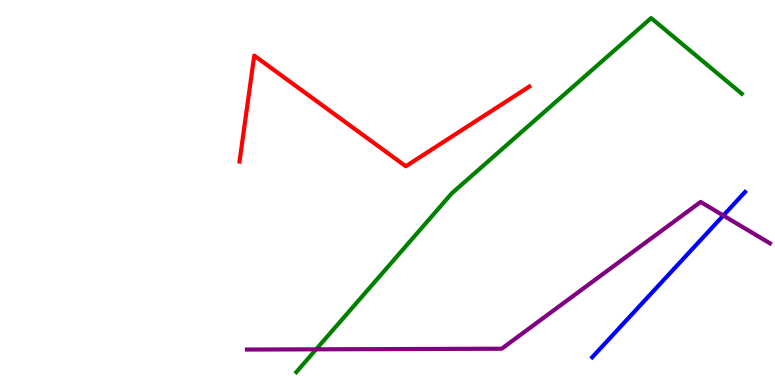[{'lines': ['blue', 'red'], 'intersections': []}, {'lines': ['green', 'red'], 'intersections': []}, {'lines': ['purple', 'red'], 'intersections': []}, {'lines': ['blue', 'green'], 'intersections': []}, {'lines': ['blue', 'purple'], 'intersections': [{'x': 9.33, 'y': 4.4}]}, {'lines': ['green', 'purple'], 'intersections': [{'x': 4.08, 'y': 0.927}]}]